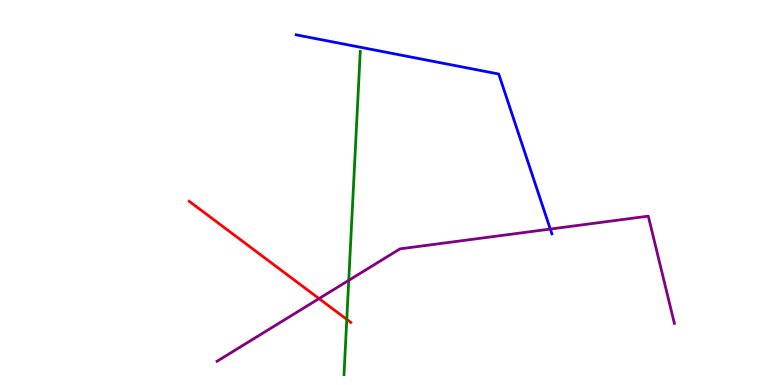[{'lines': ['blue', 'red'], 'intersections': []}, {'lines': ['green', 'red'], 'intersections': [{'x': 4.47, 'y': 1.7}]}, {'lines': ['purple', 'red'], 'intersections': [{'x': 4.12, 'y': 2.24}]}, {'lines': ['blue', 'green'], 'intersections': []}, {'lines': ['blue', 'purple'], 'intersections': [{'x': 7.1, 'y': 4.05}]}, {'lines': ['green', 'purple'], 'intersections': [{'x': 4.5, 'y': 2.72}]}]